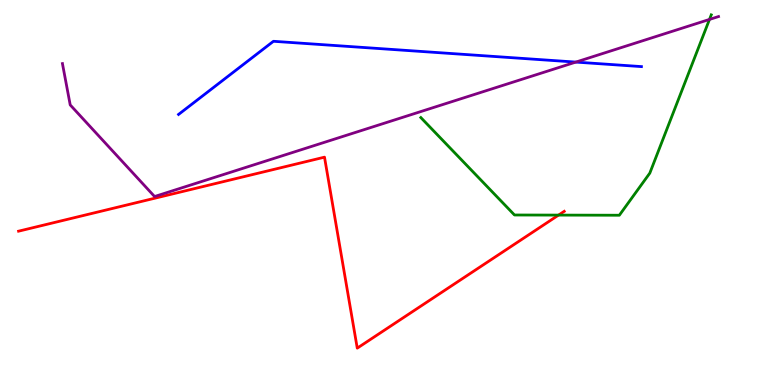[{'lines': ['blue', 'red'], 'intersections': []}, {'lines': ['green', 'red'], 'intersections': [{'x': 7.21, 'y': 4.41}]}, {'lines': ['purple', 'red'], 'intersections': []}, {'lines': ['blue', 'green'], 'intersections': []}, {'lines': ['blue', 'purple'], 'intersections': [{'x': 7.43, 'y': 8.39}]}, {'lines': ['green', 'purple'], 'intersections': [{'x': 9.15, 'y': 9.5}]}]